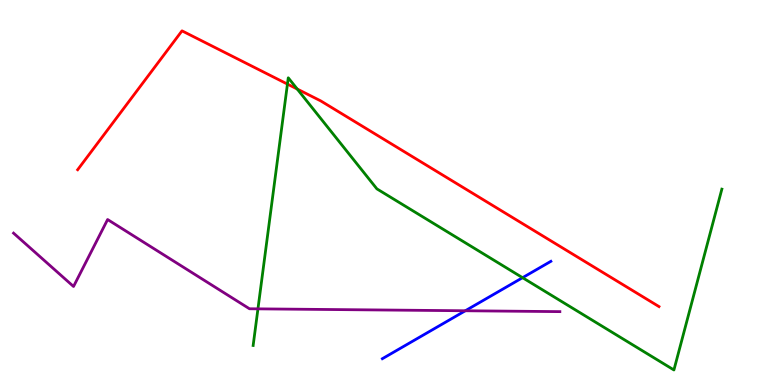[{'lines': ['blue', 'red'], 'intersections': []}, {'lines': ['green', 'red'], 'intersections': [{'x': 3.71, 'y': 7.82}, {'x': 3.84, 'y': 7.69}]}, {'lines': ['purple', 'red'], 'intersections': []}, {'lines': ['blue', 'green'], 'intersections': [{'x': 6.74, 'y': 2.79}]}, {'lines': ['blue', 'purple'], 'intersections': [{'x': 6.0, 'y': 1.93}]}, {'lines': ['green', 'purple'], 'intersections': [{'x': 3.33, 'y': 1.98}]}]